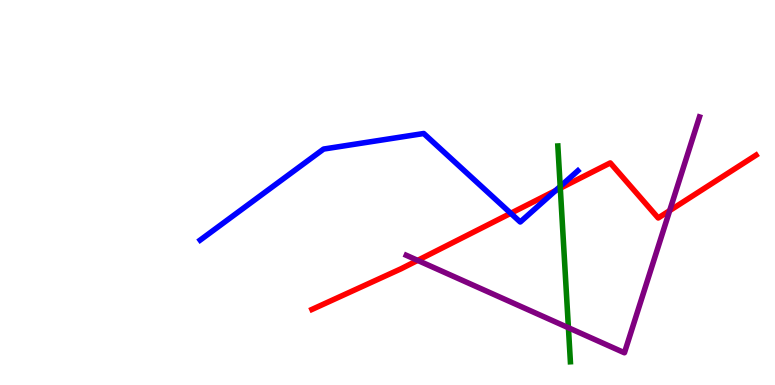[{'lines': ['blue', 'red'], 'intersections': [{'x': 6.59, 'y': 4.46}, {'x': 7.17, 'y': 5.05}]}, {'lines': ['green', 'red'], 'intersections': [{'x': 7.23, 'y': 5.11}]}, {'lines': ['purple', 'red'], 'intersections': [{'x': 5.39, 'y': 3.24}, {'x': 8.64, 'y': 4.53}]}, {'lines': ['blue', 'green'], 'intersections': [{'x': 7.23, 'y': 5.16}]}, {'lines': ['blue', 'purple'], 'intersections': []}, {'lines': ['green', 'purple'], 'intersections': [{'x': 7.33, 'y': 1.49}]}]